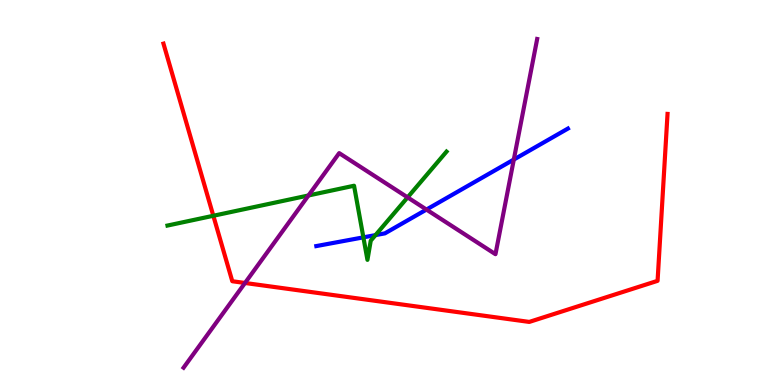[{'lines': ['blue', 'red'], 'intersections': []}, {'lines': ['green', 'red'], 'intersections': [{'x': 2.75, 'y': 4.4}]}, {'lines': ['purple', 'red'], 'intersections': [{'x': 3.16, 'y': 2.65}]}, {'lines': ['blue', 'green'], 'intersections': [{'x': 4.69, 'y': 3.83}, {'x': 4.85, 'y': 3.89}]}, {'lines': ['blue', 'purple'], 'intersections': [{'x': 5.5, 'y': 4.56}, {'x': 6.63, 'y': 5.86}]}, {'lines': ['green', 'purple'], 'intersections': [{'x': 3.98, 'y': 4.92}, {'x': 5.26, 'y': 4.87}]}]